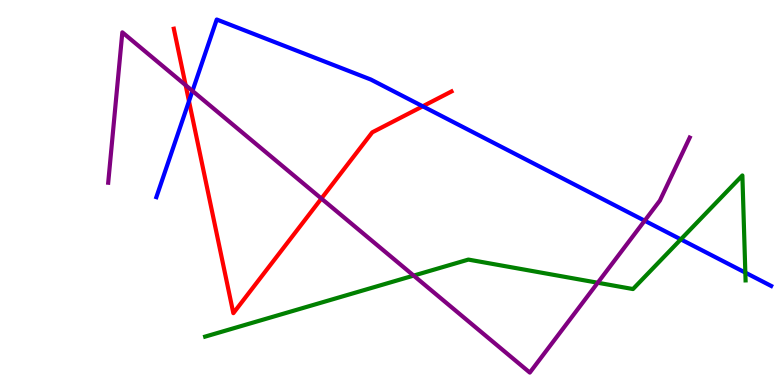[{'lines': ['blue', 'red'], 'intersections': [{'x': 2.44, 'y': 7.37}, {'x': 5.45, 'y': 7.24}]}, {'lines': ['green', 'red'], 'intersections': []}, {'lines': ['purple', 'red'], 'intersections': [{'x': 2.4, 'y': 7.79}, {'x': 4.15, 'y': 4.84}]}, {'lines': ['blue', 'green'], 'intersections': [{'x': 8.78, 'y': 3.78}, {'x': 9.62, 'y': 2.92}]}, {'lines': ['blue', 'purple'], 'intersections': [{'x': 2.48, 'y': 7.64}, {'x': 8.32, 'y': 4.27}]}, {'lines': ['green', 'purple'], 'intersections': [{'x': 5.34, 'y': 2.84}, {'x': 7.71, 'y': 2.66}]}]